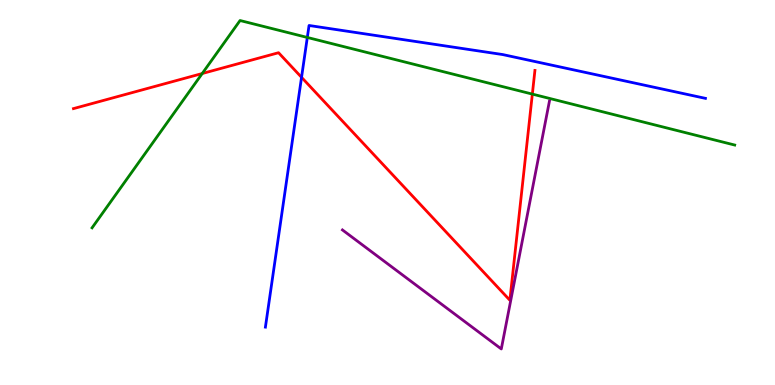[{'lines': ['blue', 'red'], 'intersections': [{'x': 3.89, 'y': 7.99}]}, {'lines': ['green', 'red'], 'intersections': [{'x': 2.61, 'y': 8.09}, {'x': 6.87, 'y': 7.56}]}, {'lines': ['purple', 'red'], 'intersections': []}, {'lines': ['blue', 'green'], 'intersections': [{'x': 3.97, 'y': 9.03}]}, {'lines': ['blue', 'purple'], 'intersections': []}, {'lines': ['green', 'purple'], 'intersections': []}]